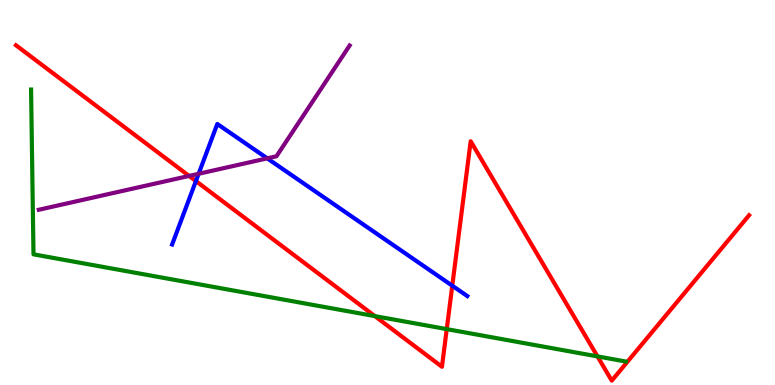[{'lines': ['blue', 'red'], 'intersections': [{'x': 2.53, 'y': 5.3}, {'x': 5.84, 'y': 2.58}]}, {'lines': ['green', 'red'], 'intersections': [{'x': 4.84, 'y': 1.79}, {'x': 5.76, 'y': 1.45}, {'x': 7.71, 'y': 0.743}]}, {'lines': ['purple', 'red'], 'intersections': [{'x': 2.44, 'y': 5.43}]}, {'lines': ['blue', 'green'], 'intersections': []}, {'lines': ['blue', 'purple'], 'intersections': [{'x': 2.56, 'y': 5.49}, {'x': 3.45, 'y': 5.89}]}, {'lines': ['green', 'purple'], 'intersections': []}]